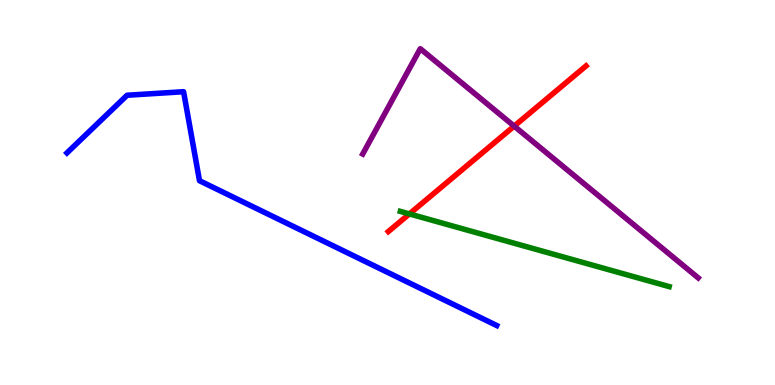[{'lines': ['blue', 'red'], 'intersections': []}, {'lines': ['green', 'red'], 'intersections': [{'x': 5.28, 'y': 4.44}]}, {'lines': ['purple', 'red'], 'intersections': [{'x': 6.63, 'y': 6.72}]}, {'lines': ['blue', 'green'], 'intersections': []}, {'lines': ['blue', 'purple'], 'intersections': []}, {'lines': ['green', 'purple'], 'intersections': []}]